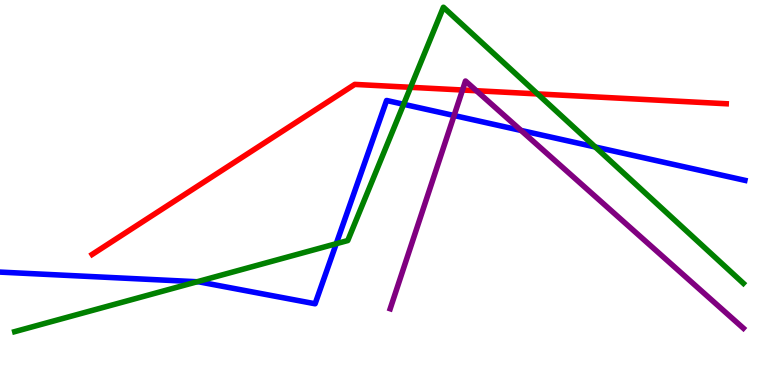[{'lines': ['blue', 'red'], 'intersections': []}, {'lines': ['green', 'red'], 'intersections': [{'x': 5.3, 'y': 7.73}, {'x': 6.94, 'y': 7.56}]}, {'lines': ['purple', 'red'], 'intersections': [{'x': 5.97, 'y': 7.66}, {'x': 6.15, 'y': 7.64}]}, {'lines': ['blue', 'green'], 'intersections': [{'x': 2.54, 'y': 2.68}, {'x': 4.34, 'y': 3.67}, {'x': 5.21, 'y': 7.29}, {'x': 7.68, 'y': 6.18}]}, {'lines': ['blue', 'purple'], 'intersections': [{'x': 5.86, 'y': 7.0}, {'x': 6.72, 'y': 6.61}]}, {'lines': ['green', 'purple'], 'intersections': []}]